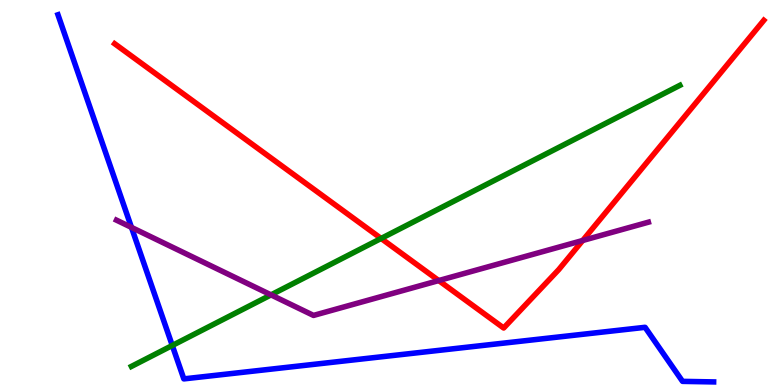[{'lines': ['blue', 'red'], 'intersections': []}, {'lines': ['green', 'red'], 'intersections': [{'x': 4.92, 'y': 3.81}]}, {'lines': ['purple', 'red'], 'intersections': [{'x': 5.66, 'y': 2.71}, {'x': 7.52, 'y': 3.75}]}, {'lines': ['blue', 'green'], 'intersections': [{'x': 2.22, 'y': 1.03}]}, {'lines': ['blue', 'purple'], 'intersections': [{'x': 1.7, 'y': 4.09}]}, {'lines': ['green', 'purple'], 'intersections': [{'x': 3.5, 'y': 2.34}]}]